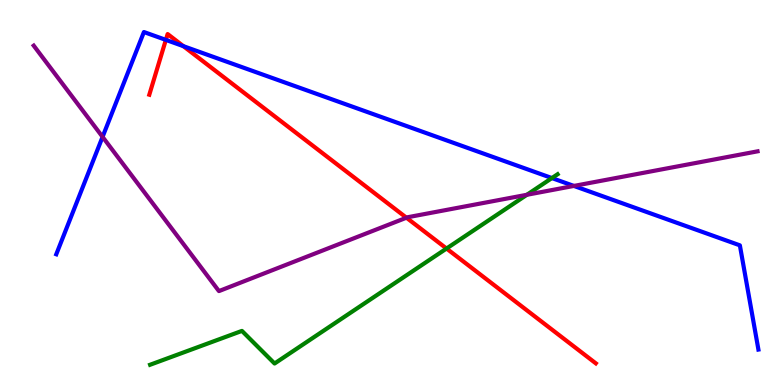[{'lines': ['blue', 'red'], 'intersections': [{'x': 2.14, 'y': 8.96}, {'x': 2.37, 'y': 8.8}]}, {'lines': ['green', 'red'], 'intersections': [{'x': 5.76, 'y': 3.54}]}, {'lines': ['purple', 'red'], 'intersections': [{'x': 5.24, 'y': 4.35}]}, {'lines': ['blue', 'green'], 'intersections': [{'x': 7.12, 'y': 5.38}]}, {'lines': ['blue', 'purple'], 'intersections': [{'x': 1.32, 'y': 6.44}, {'x': 7.4, 'y': 5.17}]}, {'lines': ['green', 'purple'], 'intersections': [{'x': 6.8, 'y': 4.94}]}]